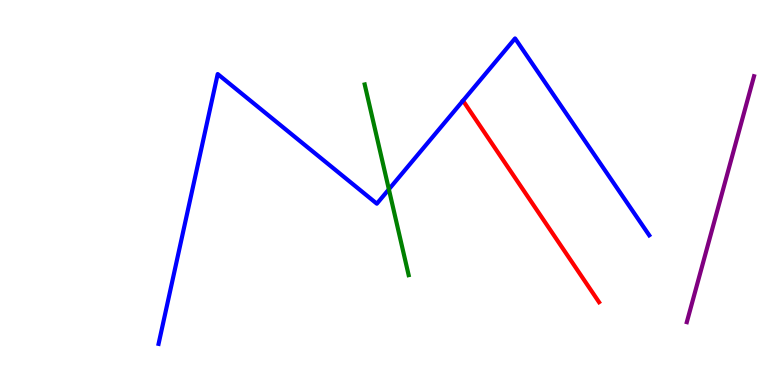[{'lines': ['blue', 'red'], 'intersections': []}, {'lines': ['green', 'red'], 'intersections': []}, {'lines': ['purple', 'red'], 'intersections': []}, {'lines': ['blue', 'green'], 'intersections': [{'x': 5.02, 'y': 5.08}]}, {'lines': ['blue', 'purple'], 'intersections': []}, {'lines': ['green', 'purple'], 'intersections': []}]